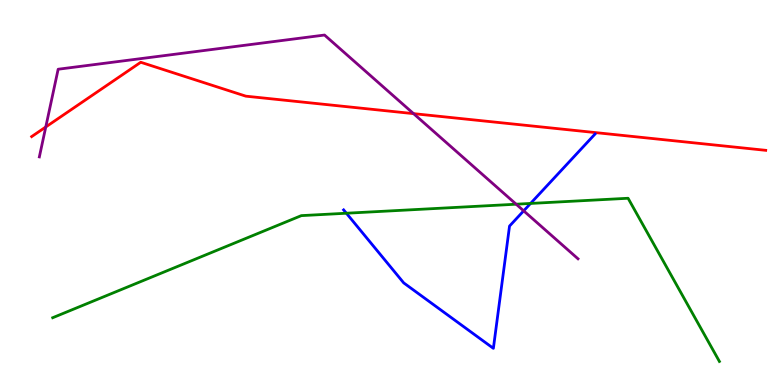[{'lines': ['blue', 'red'], 'intersections': []}, {'lines': ['green', 'red'], 'intersections': []}, {'lines': ['purple', 'red'], 'intersections': [{'x': 0.591, 'y': 6.7}, {'x': 5.34, 'y': 7.05}]}, {'lines': ['blue', 'green'], 'intersections': [{'x': 4.47, 'y': 4.46}, {'x': 6.85, 'y': 4.72}]}, {'lines': ['blue', 'purple'], 'intersections': [{'x': 6.76, 'y': 4.52}]}, {'lines': ['green', 'purple'], 'intersections': [{'x': 6.66, 'y': 4.7}]}]